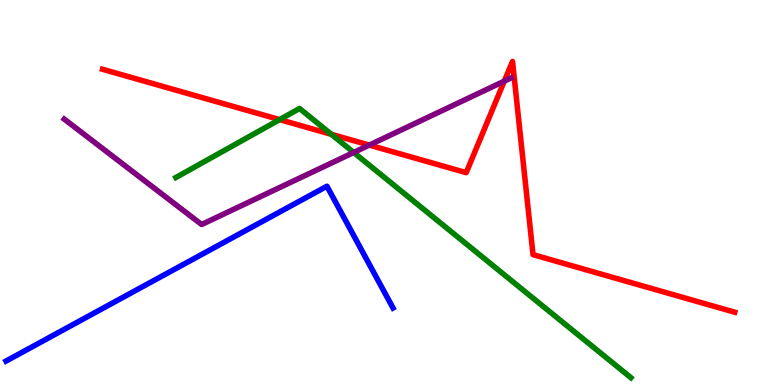[{'lines': ['blue', 'red'], 'intersections': []}, {'lines': ['green', 'red'], 'intersections': [{'x': 3.61, 'y': 6.89}, {'x': 4.28, 'y': 6.51}]}, {'lines': ['purple', 'red'], 'intersections': [{'x': 4.76, 'y': 6.23}, {'x': 6.51, 'y': 7.89}]}, {'lines': ['blue', 'green'], 'intersections': []}, {'lines': ['blue', 'purple'], 'intersections': []}, {'lines': ['green', 'purple'], 'intersections': [{'x': 4.56, 'y': 6.04}]}]